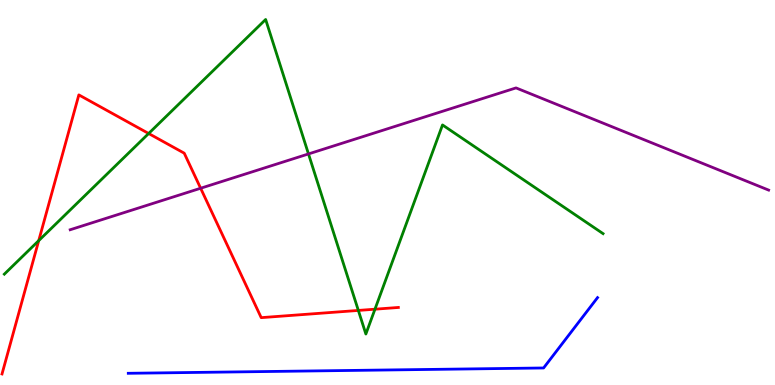[{'lines': ['blue', 'red'], 'intersections': []}, {'lines': ['green', 'red'], 'intersections': [{'x': 0.5, 'y': 3.75}, {'x': 1.92, 'y': 6.53}, {'x': 4.62, 'y': 1.94}, {'x': 4.84, 'y': 1.97}]}, {'lines': ['purple', 'red'], 'intersections': [{'x': 2.59, 'y': 5.11}]}, {'lines': ['blue', 'green'], 'intersections': []}, {'lines': ['blue', 'purple'], 'intersections': []}, {'lines': ['green', 'purple'], 'intersections': [{'x': 3.98, 'y': 6.0}]}]